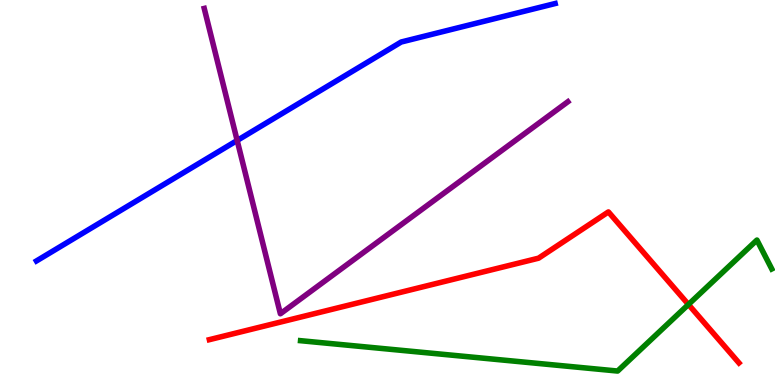[{'lines': ['blue', 'red'], 'intersections': []}, {'lines': ['green', 'red'], 'intersections': [{'x': 8.88, 'y': 2.09}]}, {'lines': ['purple', 'red'], 'intersections': []}, {'lines': ['blue', 'green'], 'intersections': []}, {'lines': ['blue', 'purple'], 'intersections': [{'x': 3.06, 'y': 6.35}]}, {'lines': ['green', 'purple'], 'intersections': []}]